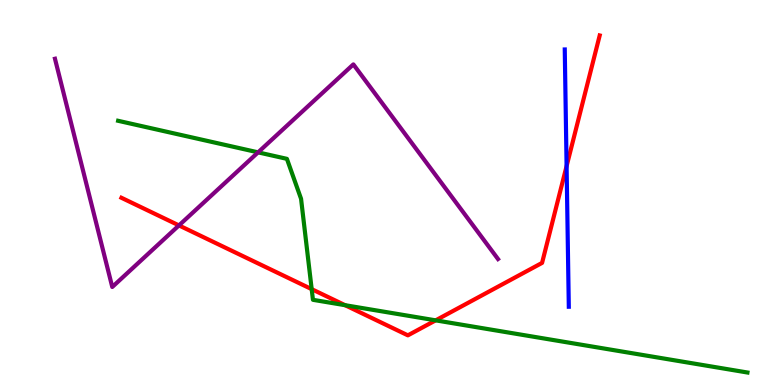[{'lines': ['blue', 'red'], 'intersections': [{'x': 7.31, 'y': 5.68}]}, {'lines': ['green', 'red'], 'intersections': [{'x': 4.02, 'y': 2.49}, {'x': 4.45, 'y': 2.07}, {'x': 5.62, 'y': 1.68}]}, {'lines': ['purple', 'red'], 'intersections': [{'x': 2.31, 'y': 4.15}]}, {'lines': ['blue', 'green'], 'intersections': []}, {'lines': ['blue', 'purple'], 'intersections': []}, {'lines': ['green', 'purple'], 'intersections': [{'x': 3.33, 'y': 6.04}]}]